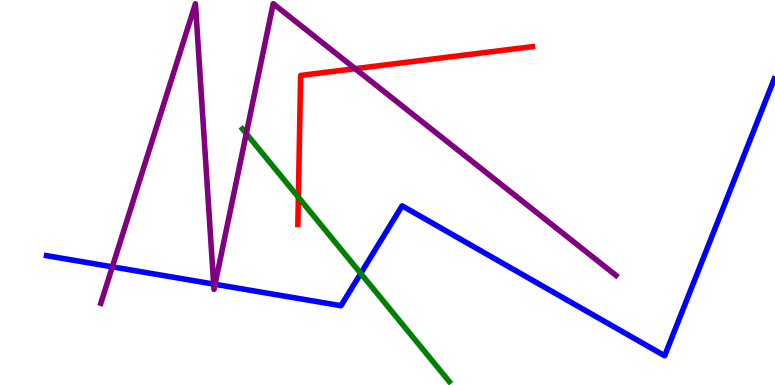[{'lines': ['blue', 'red'], 'intersections': []}, {'lines': ['green', 'red'], 'intersections': [{'x': 3.85, 'y': 4.88}]}, {'lines': ['purple', 'red'], 'intersections': [{'x': 4.58, 'y': 8.22}]}, {'lines': ['blue', 'green'], 'intersections': [{'x': 4.65, 'y': 2.9}]}, {'lines': ['blue', 'purple'], 'intersections': [{'x': 1.45, 'y': 3.07}, {'x': 2.76, 'y': 2.62}, {'x': 2.77, 'y': 2.62}]}, {'lines': ['green', 'purple'], 'intersections': [{'x': 3.18, 'y': 6.53}]}]